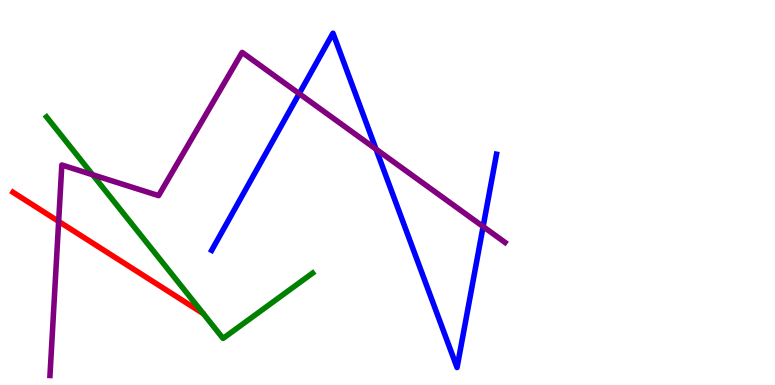[{'lines': ['blue', 'red'], 'intersections': []}, {'lines': ['green', 'red'], 'intersections': []}, {'lines': ['purple', 'red'], 'intersections': [{'x': 0.757, 'y': 4.25}]}, {'lines': ['blue', 'green'], 'intersections': []}, {'lines': ['blue', 'purple'], 'intersections': [{'x': 3.86, 'y': 7.57}, {'x': 4.85, 'y': 6.13}, {'x': 6.23, 'y': 4.12}]}, {'lines': ['green', 'purple'], 'intersections': [{'x': 1.2, 'y': 5.46}]}]